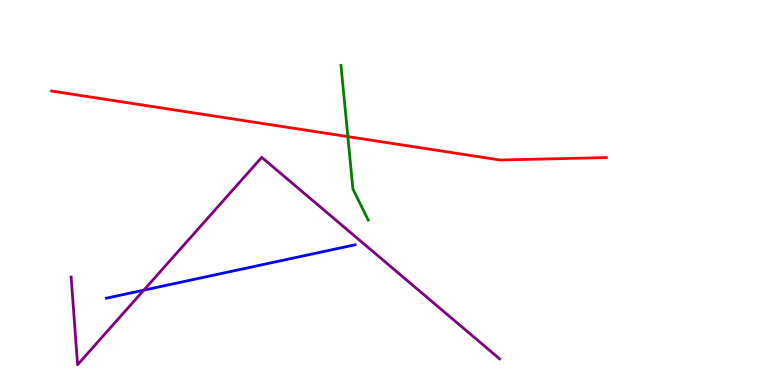[{'lines': ['blue', 'red'], 'intersections': []}, {'lines': ['green', 'red'], 'intersections': [{'x': 4.49, 'y': 6.45}]}, {'lines': ['purple', 'red'], 'intersections': []}, {'lines': ['blue', 'green'], 'intersections': []}, {'lines': ['blue', 'purple'], 'intersections': [{'x': 1.86, 'y': 2.46}]}, {'lines': ['green', 'purple'], 'intersections': []}]